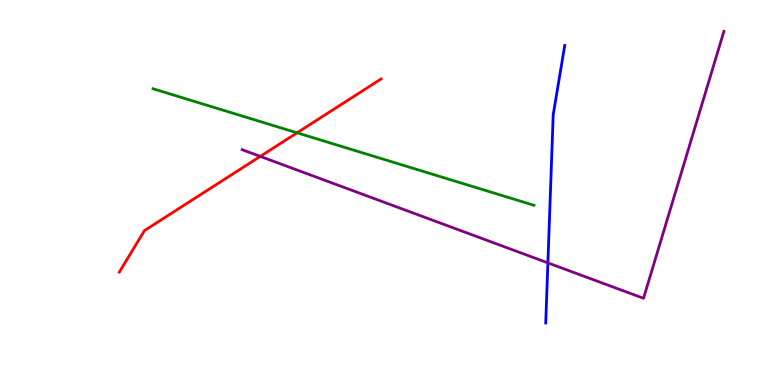[{'lines': ['blue', 'red'], 'intersections': []}, {'lines': ['green', 'red'], 'intersections': [{'x': 3.83, 'y': 6.55}]}, {'lines': ['purple', 'red'], 'intersections': [{'x': 3.36, 'y': 5.94}]}, {'lines': ['blue', 'green'], 'intersections': []}, {'lines': ['blue', 'purple'], 'intersections': [{'x': 7.07, 'y': 3.17}]}, {'lines': ['green', 'purple'], 'intersections': []}]